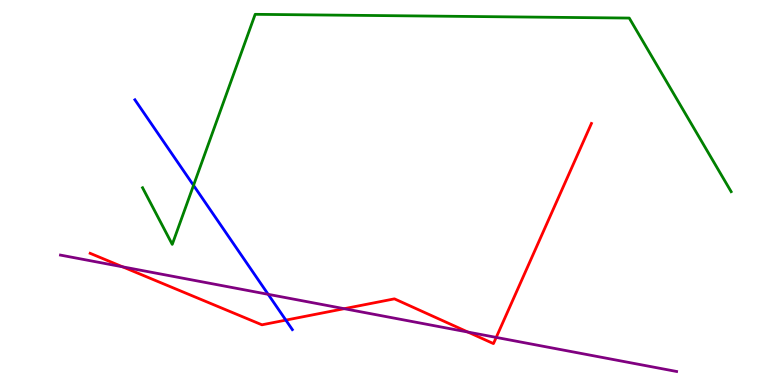[{'lines': ['blue', 'red'], 'intersections': [{'x': 3.69, 'y': 1.69}]}, {'lines': ['green', 'red'], 'intersections': []}, {'lines': ['purple', 'red'], 'intersections': [{'x': 1.58, 'y': 3.07}, {'x': 4.44, 'y': 1.98}, {'x': 6.04, 'y': 1.38}, {'x': 6.4, 'y': 1.24}]}, {'lines': ['blue', 'green'], 'intersections': [{'x': 2.5, 'y': 5.19}]}, {'lines': ['blue', 'purple'], 'intersections': [{'x': 3.46, 'y': 2.36}]}, {'lines': ['green', 'purple'], 'intersections': []}]